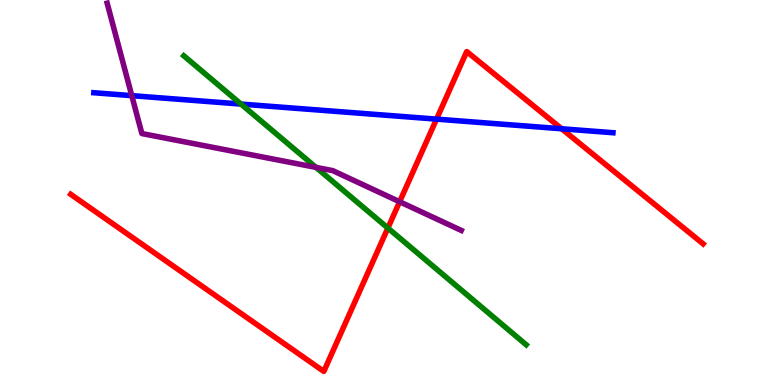[{'lines': ['blue', 'red'], 'intersections': [{'x': 5.63, 'y': 6.91}, {'x': 7.25, 'y': 6.66}]}, {'lines': ['green', 'red'], 'intersections': [{'x': 5.0, 'y': 4.08}]}, {'lines': ['purple', 'red'], 'intersections': [{'x': 5.16, 'y': 4.76}]}, {'lines': ['blue', 'green'], 'intersections': [{'x': 3.11, 'y': 7.3}]}, {'lines': ['blue', 'purple'], 'intersections': [{'x': 1.7, 'y': 7.52}]}, {'lines': ['green', 'purple'], 'intersections': [{'x': 4.08, 'y': 5.65}]}]